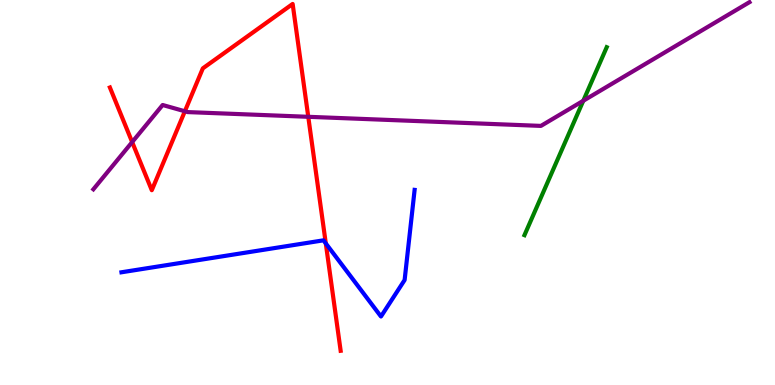[{'lines': ['blue', 'red'], 'intersections': [{'x': 4.2, 'y': 3.68}]}, {'lines': ['green', 'red'], 'intersections': []}, {'lines': ['purple', 'red'], 'intersections': [{'x': 1.71, 'y': 6.31}, {'x': 2.39, 'y': 7.11}, {'x': 3.98, 'y': 6.97}]}, {'lines': ['blue', 'green'], 'intersections': []}, {'lines': ['blue', 'purple'], 'intersections': []}, {'lines': ['green', 'purple'], 'intersections': [{'x': 7.53, 'y': 7.38}]}]